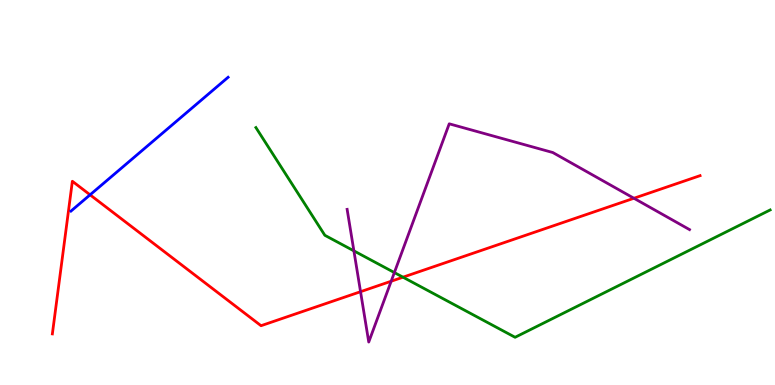[{'lines': ['blue', 'red'], 'intersections': [{'x': 1.16, 'y': 4.94}]}, {'lines': ['green', 'red'], 'intersections': [{'x': 5.2, 'y': 2.8}]}, {'lines': ['purple', 'red'], 'intersections': [{'x': 4.65, 'y': 2.42}, {'x': 5.05, 'y': 2.7}, {'x': 8.18, 'y': 4.85}]}, {'lines': ['blue', 'green'], 'intersections': []}, {'lines': ['blue', 'purple'], 'intersections': []}, {'lines': ['green', 'purple'], 'intersections': [{'x': 4.57, 'y': 3.48}, {'x': 5.09, 'y': 2.92}]}]